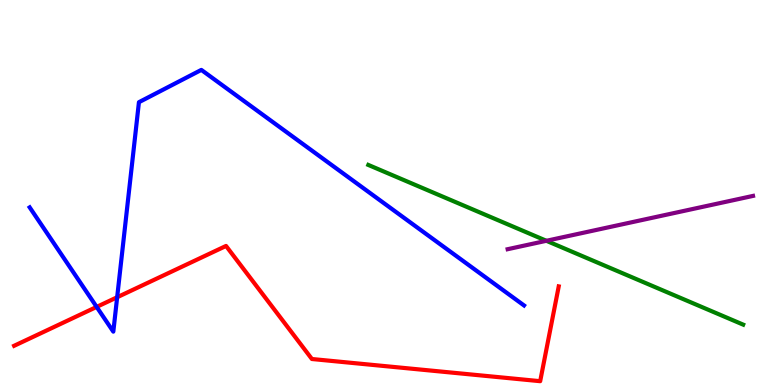[{'lines': ['blue', 'red'], 'intersections': [{'x': 1.25, 'y': 2.03}, {'x': 1.51, 'y': 2.28}]}, {'lines': ['green', 'red'], 'intersections': []}, {'lines': ['purple', 'red'], 'intersections': []}, {'lines': ['blue', 'green'], 'intersections': []}, {'lines': ['blue', 'purple'], 'intersections': []}, {'lines': ['green', 'purple'], 'intersections': [{'x': 7.05, 'y': 3.75}]}]